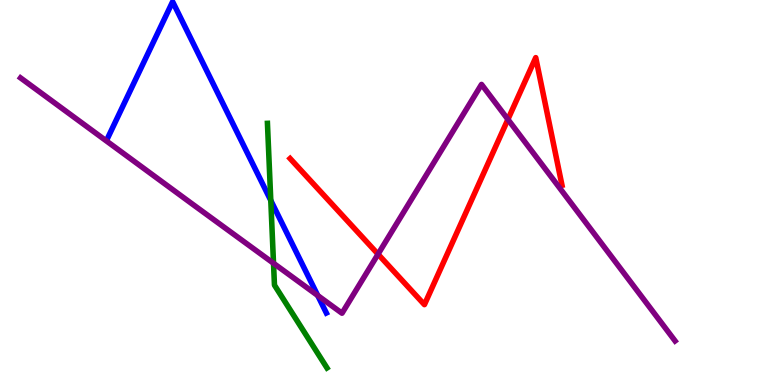[{'lines': ['blue', 'red'], 'intersections': []}, {'lines': ['green', 'red'], 'intersections': []}, {'lines': ['purple', 'red'], 'intersections': [{'x': 4.88, 'y': 3.4}, {'x': 6.55, 'y': 6.9}]}, {'lines': ['blue', 'green'], 'intersections': [{'x': 3.49, 'y': 4.79}]}, {'lines': ['blue', 'purple'], 'intersections': [{'x': 4.1, 'y': 2.32}]}, {'lines': ['green', 'purple'], 'intersections': [{'x': 3.53, 'y': 3.16}]}]